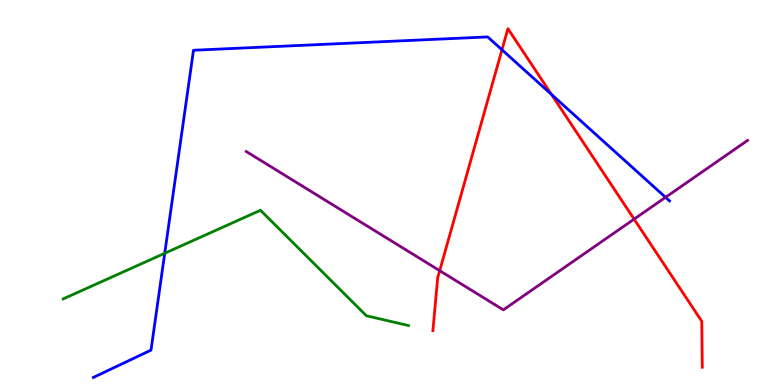[{'lines': ['blue', 'red'], 'intersections': [{'x': 6.48, 'y': 8.71}, {'x': 7.12, 'y': 7.55}]}, {'lines': ['green', 'red'], 'intersections': []}, {'lines': ['purple', 'red'], 'intersections': [{'x': 5.67, 'y': 2.97}, {'x': 8.18, 'y': 4.31}]}, {'lines': ['blue', 'green'], 'intersections': [{'x': 2.13, 'y': 3.42}]}, {'lines': ['blue', 'purple'], 'intersections': [{'x': 8.59, 'y': 4.87}]}, {'lines': ['green', 'purple'], 'intersections': []}]